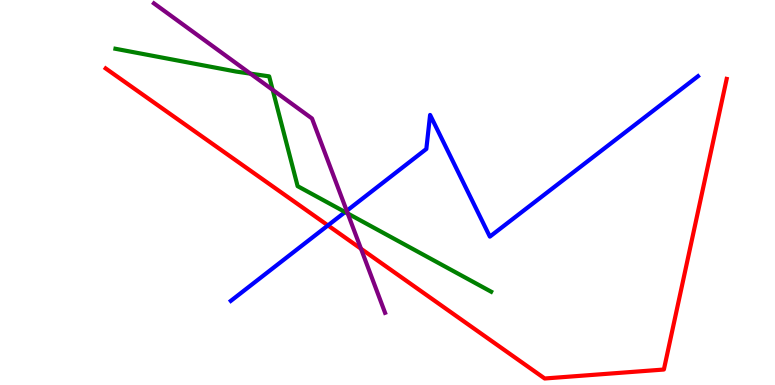[{'lines': ['blue', 'red'], 'intersections': [{'x': 4.23, 'y': 4.15}]}, {'lines': ['green', 'red'], 'intersections': []}, {'lines': ['purple', 'red'], 'intersections': [{'x': 4.66, 'y': 3.54}]}, {'lines': ['blue', 'green'], 'intersections': [{'x': 4.45, 'y': 4.49}]}, {'lines': ['blue', 'purple'], 'intersections': [{'x': 4.47, 'y': 4.52}]}, {'lines': ['green', 'purple'], 'intersections': [{'x': 3.23, 'y': 8.09}, {'x': 3.52, 'y': 7.67}, {'x': 4.49, 'y': 4.46}]}]